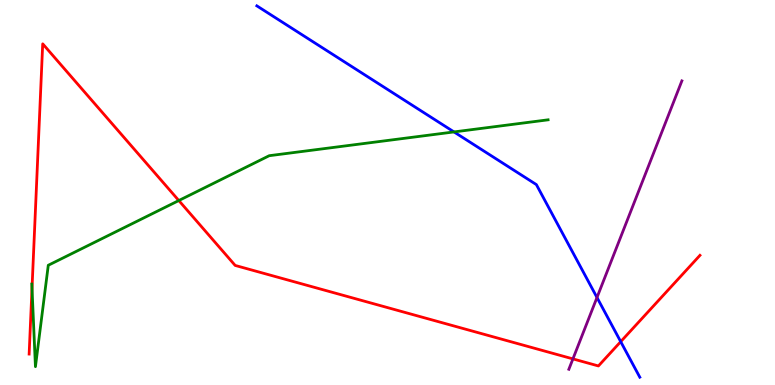[{'lines': ['blue', 'red'], 'intersections': [{'x': 8.01, 'y': 1.13}]}, {'lines': ['green', 'red'], 'intersections': [{'x': 0.413, 'y': 2.51}, {'x': 2.31, 'y': 4.79}]}, {'lines': ['purple', 'red'], 'intersections': [{'x': 7.39, 'y': 0.678}]}, {'lines': ['blue', 'green'], 'intersections': [{'x': 5.86, 'y': 6.57}]}, {'lines': ['blue', 'purple'], 'intersections': [{'x': 7.7, 'y': 2.27}]}, {'lines': ['green', 'purple'], 'intersections': []}]